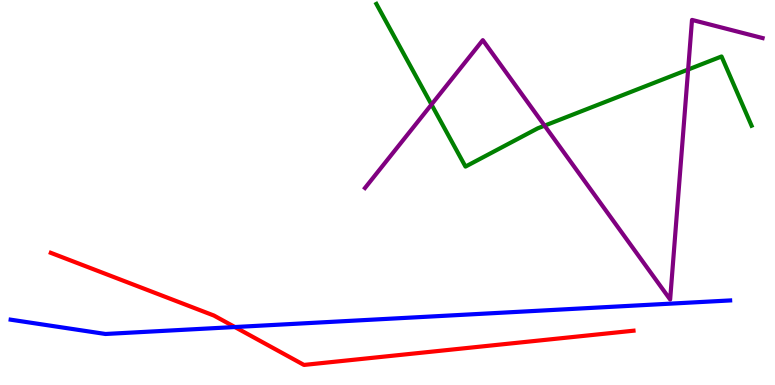[{'lines': ['blue', 'red'], 'intersections': [{'x': 3.03, 'y': 1.51}]}, {'lines': ['green', 'red'], 'intersections': []}, {'lines': ['purple', 'red'], 'intersections': []}, {'lines': ['blue', 'green'], 'intersections': []}, {'lines': ['blue', 'purple'], 'intersections': []}, {'lines': ['green', 'purple'], 'intersections': [{'x': 5.57, 'y': 7.28}, {'x': 7.03, 'y': 6.74}, {'x': 8.88, 'y': 8.19}]}]